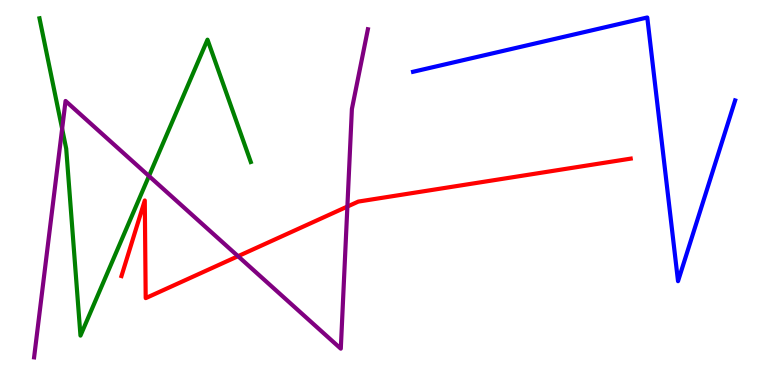[{'lines': ['blue', 'red'], 'intersections': []}, {'lines': ['green', 'red'], 'intersections': []}, {'lines': ['purple', 'red'], 'intersections': [{'x': 3.07, 'y': 3.35}, {'x': 4.48, 'y': 4.63}]}, {'lines': ['blue', 'green'], 'intersections': []}, {'lines': ['blue', 'purple'], 'intersections': []}, {'lines': ['green', 'purple'], 'intersections': [{'x': 0.802, 'y': 6.65}, {'x': 1.92, 'y': 5.43}]}]